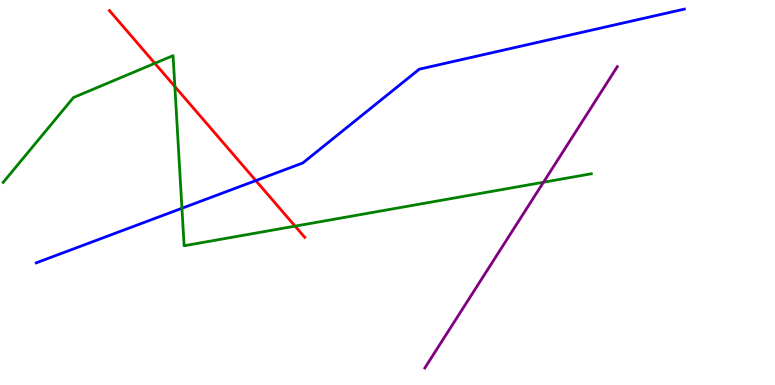[{'lines': ['blue', 'red'], 'intersections': [{'x': 3.3, 'y': 5.31}]}, {'lines': ['green', 'red'], 'intersections': [{'x': 2.0, 'y': 8.36}, {'x': 2.26, 'y': 7.75}, {'x': 3.81, 'y': 4.13}]}, {'lines': ['purple', 'red'], 'intersections': []}, {'lines': ['blue', 'green'], 'intersections': [{'x': 2.35, 'y': 4.59}]}, {'lines': ['blue', 'purple'], 'intersections': []}, {'lines': ['green', 'purple'], 'intersections': [{'x': 7.01, 'y': 5.27}]}]